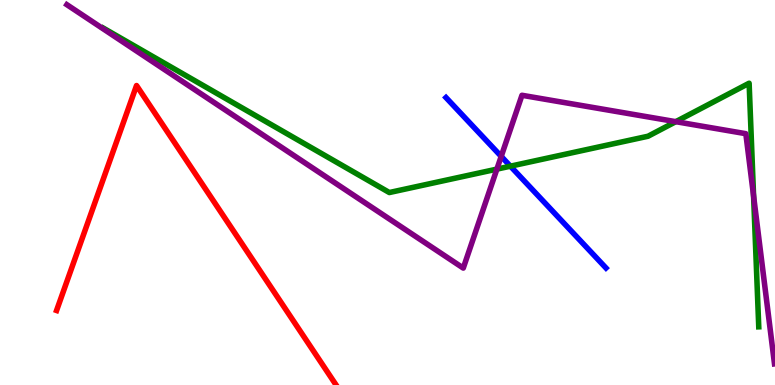[{'lines': ['blue', 'red'], 'intersections': []}, {'lines': ['green', 'red'], 'intersections': []}, {'lines': ['purple', 'red'], 'intersections': []}, {'lines': ['blue', 'green'], 'intersections': [{'x': 6.59, 'y': 5.68}]}, {'lines': ['blue', 'purple'], 'intersections': [{'x': 6.47, 'y': 5.94}]}, {'lines': ['green', 'purple'], 'intersections': [{'x': 6.41, 'y': 5.61}, {'x': 8.72, 'y': 6.84}, {'x': 9.72, 'y': 4.91}]}]